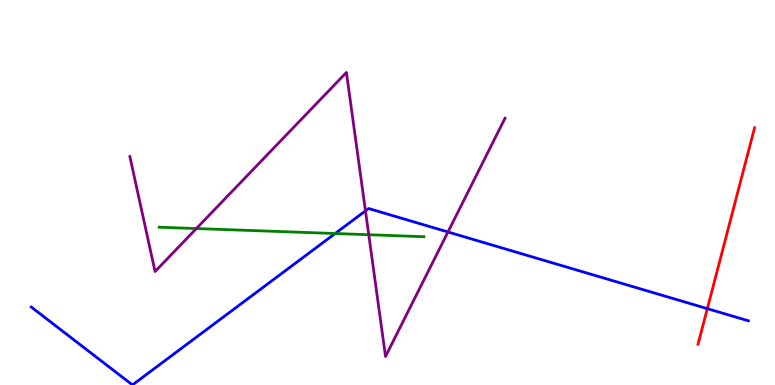[{'lines': ['blue', 'red'], 'intersections': [{'x': 9.13, 'y': 1.98}]}, {'lines': ['green', 'red'], 'intersections': []}, {'lines': ['purple', 'red'], 'intersections': []}, {'lines': ['blue', 'green'], 'intersections': [{'x': 4.32, 'y': 3.93}]}, {'lines': ['blue', 'purple'], 'intersections': [{'x': 4.72, 'y': 4.52}, {'x': 5.78, 'y': 3.97}]}, {'lines': ['green', 'purple'], 'intersections': [{'x': 2.53, 'y': 4.06}, {'x': 4.76, 'y': 3.9}]}]